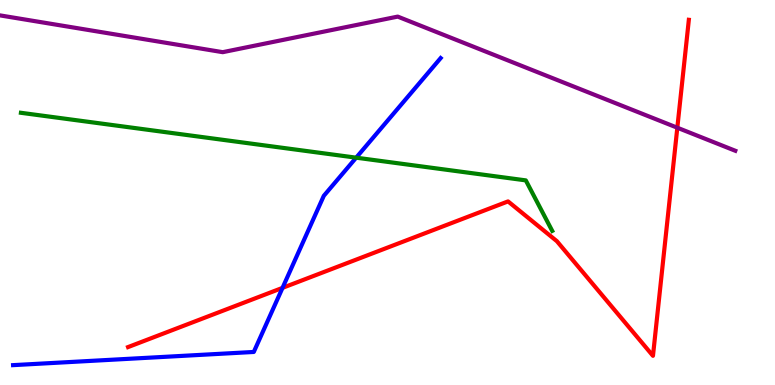[{'lines': ['blue', 'red'], 'intersections': [{'x': 3.65, 'y': 2.52}]}, {'lines': ['green', 'red'], 'intersections': []}, {'lines': ['purple', 'red'], 'intersections': [{'x': 8.74, 'y': 6.68}]}, {'lines': ['blue', 'green'], 'intersections': [{'x': 4.6, 'y': 5.9}]}, {'lines': ['blue', 'purple'], 'intersections': []}, {'lines': ['green', 'purple'], 'intersections': []}]